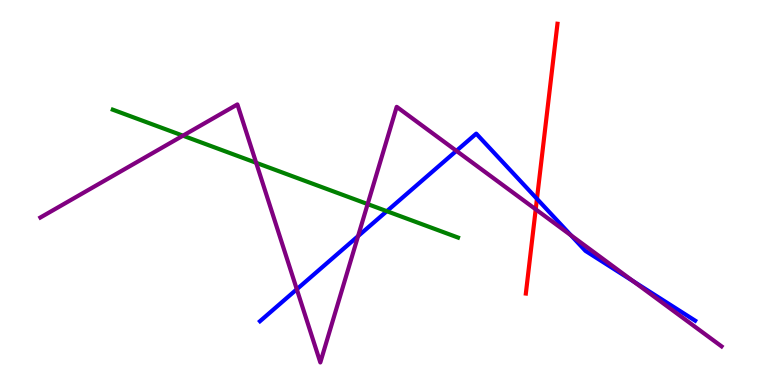[{'lines': ['blue', 'red'], 'intersections': [{'x': 6.93, 'y': 4.84}]}, {'lines': ['green', 'red'], 'intersections': []}, {'lines': ['purple', 'red'], 'intersections': [{'x': 6.91, 'y': 4.56}]}, {'lines': ['blue', 'green'], 'intersections': [{'x': 4.99, 'y': 4.51}]}, {'lines': ['blue', 'purple'], 'intersections': [{'x': 3.83, 'y': 2.49}, {'x': 4.62, 'y': 3.87}, {'x': 5.89, 'y': 6.08}, {'x': 7.37, 'y': 3.89}, {'x': 8.17, 'y': 2.69}]}, {'lines': ['green', 'purple'], 'intersections': [{'x': 2.36, 'y': 6.48}, {'x': 3.31, 'y': 5.77}, {'x': 4.74, 'y': 4.7}]}]